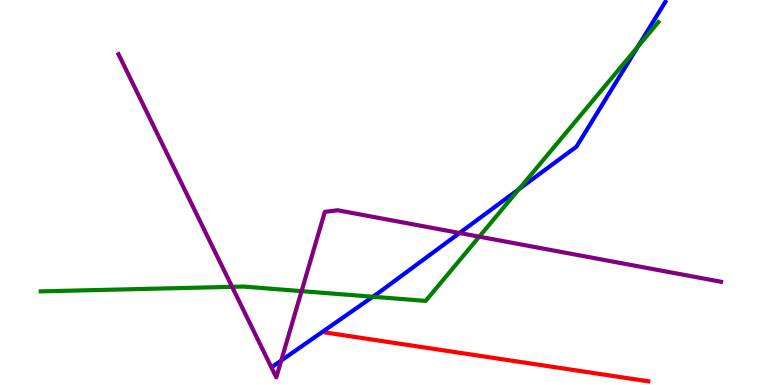[{'lines': ['blue', 'red'], 'intersections': []}, {'lines': ['green', 'red'], 'intersections': []}, {'lines': ['purple', 'red'], 'intersections': []}, {'lines': ['blue', 'green'], 'intersections': [{'x': 4.81, 'y': 2.29}, {'x': 6.7, 'y': 5.09}, {'x': 8.23, 'y': 8.78}]}, {'lines': ['blue', 'purple'], 'intersections': [{'x': 3.63, 'y': 0.635}, {'x': 5.93, 'y': 3.95}]}, {'lines': ['green', 'purple'], 'intersections': [{'x': 2.99, 'y': 2.55}, {'x': 3.89, 'y': 2.44}, {'x': 6.18, 'y': 3.85}]}]